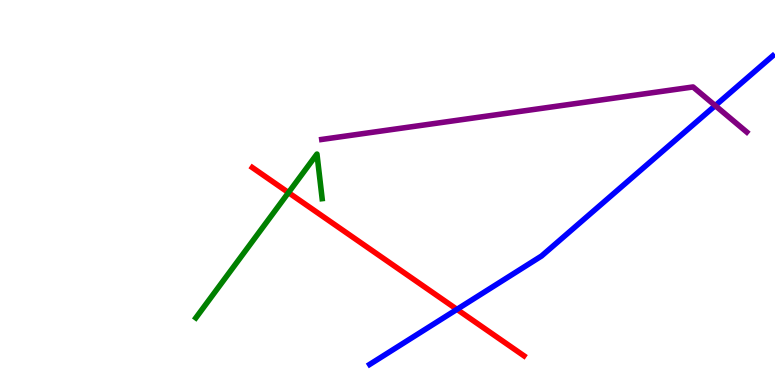[{'lines': ['blue', 'red'], 'intersections': [{'x': 5.9, 'y': 1.96}]}, {'lines': ['green', 'red'], 'intersections': [{'x': 3.72, 'y': 5.0}]}, {'lines': ['purple', 'red'], 'intersections': []}, {'lines': ['blue', 'green'], 'intersections': []}, {'lines': ['blue', 'purple'], 'intersections': [{'x': 9.23, 'y': 7.26}]}, {'lines': ['green', 'purple'], 'intersections': []}]